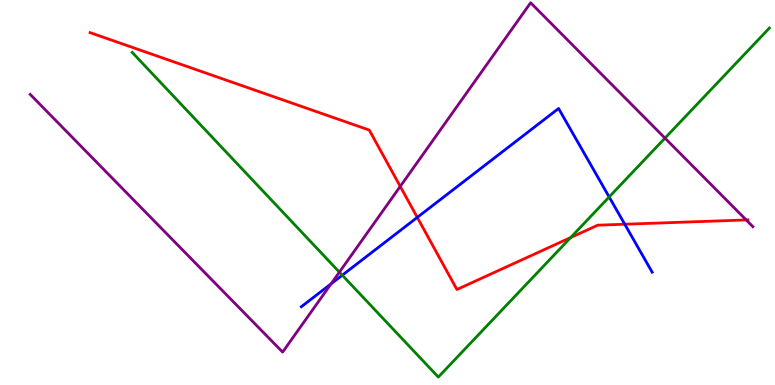[{'lines': ['blue', 'red'], 'intersections': [{'x': 5.38, 'y': 4.35}, {'x': 8.06, 'y': 4.18}]}, {'lines': ['green', 'red'], 'intersections': [{'x': 7.36, 'y': 3.83}]}, {'lines': ['purple', 'red'], 'intersections': [{'x': 5.16, 'y': 5.16}, {'x': 9.63, 'y': 4.29}]}, {'lines': ['blue', 'green'], 'intersections': [{'x': 4.42, 'y': 2.85}, {'x': 7.86, 'y': 4.88}]}, {'lines': ['blue', 'purple'], 'intersections': [{'x': 4.27, 'y': 2.63}]}, {'lines': ['green', 'purple'], 'intersections': [{'x': 4.38, 'y': 2.93}, {'x': 8.58, 'y': 6.41}]}]